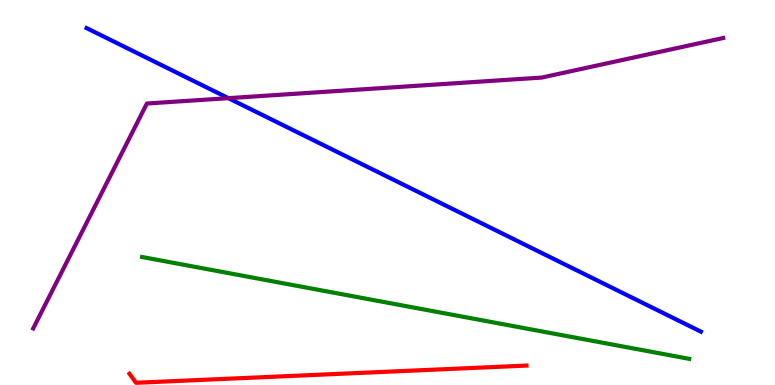[{'lines': ['blue', 'red'], 'intersections': []}, {'lines': ['green', 'red'], 'intersections': []}, {'lines': ['purple', 'red'], 'intersections': []}, {'lines': ['blue', 'green'], 'intersections': []}, {'lines': ['blue', 'purple'], 'intersections': [{'x': 2.95, 'y': 7.45}]}, {'lines': ['green', 'purple'], 'intersections': []}]